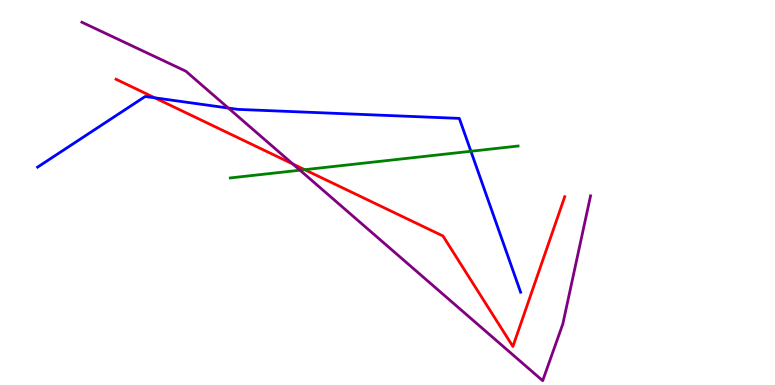[{'lines': ['blue', 'red'], 'intersections': [{'x': 2.0, 'y': 7.46}]}, {'lines': ['green', 'red'], 'intersections': [{'x': 3.93, 'y': 5.59}]}, {'lines': ['purple', 'red'], 'intersections': [{'x': 3.78, 'y': 5.74}]}, {'lines': ['blue', 'green'], 'intersections': [{'x': 6.08, 'y': 6.07}]}, {'lines': ['blue', 'purple'], 'intersections': [{'x': 2.95, 'y': 7.19}]}, {'lines': ['green', 'purple'], 'intersections': [{'x': 3.87, 'y': 5.58}]}]